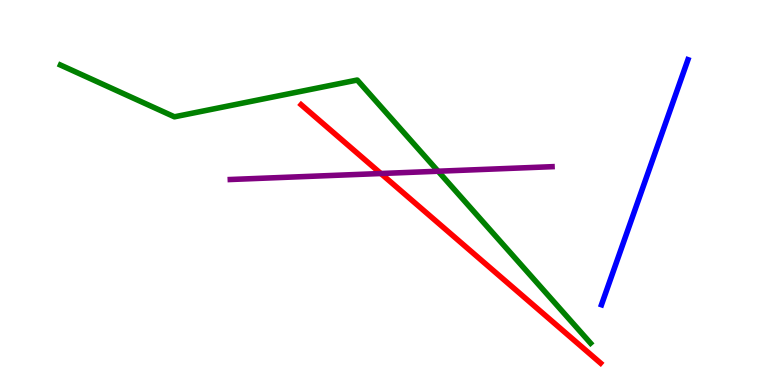[{'lines': ['blue', 'red'], 'intersections': []}, {'lines': ['green', 'red'], 'intersections': []}, {'lines': ['purple', 'red'], 'intersections': [{'x': 4.91, 'y': 5.49}]}, {'lines': ['blue', 'green'], 'intersections': []}, {'lines': ['blue', 'purple'], 'intersections': []}, {'lines': ['green', 'purple'], 'intersections': [{'x': 5.65, 'y': 5.55}]}]